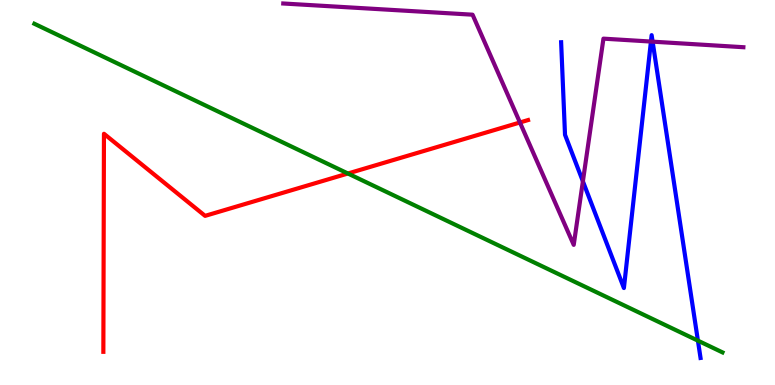[{'lines': ['blue', 'red'], 'intersections': []}, {'lines': ['green', 'red'], 'intersections': [{'x': 4.49, 'y': 5.49}]}, {'lines': ['purple', 'red'], 'intersections': [{'x': 6.71, 'y': 6.82}]}, {'lines': ['blue', 'green'], 'intersections': [{'x': 9.01, 'y': 1.15}]}, {'lines': ['blue', 'purple'], 'intersections': [{'x': 7.52, 'y': 5.29}, {'x': 8.4, 'y': 8.92}, {'x': 8.42, 'y': 8.92}]}, {'lines': ['green', 'purple'], 'intersections': []}]